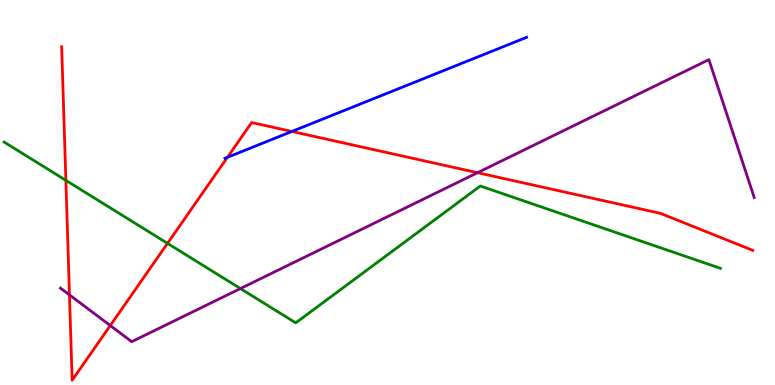[{'lines': ['blue', 'red'], 'intersections': [{'x': 2.93, 'y': 5.91}, {'x': 3.77, 'y': 6.59}]}, {'lines': ['green', 'red'], 'intersections': [{'x': 0.85, 'y': 5.32}, {'x': 2.16, 'y': 3.68}]}, {'lines': ['purple', 'red'], 'intersections': [{'x': 0.896, 'y': 2.34}, {'x': 1.42, 'y': 1.54}, {'x': 6.16, 'y': 5.51}]}, {'lines': ['blue', 'green'], 'intersections': []}, {'lines': ['blue', 'purple'], 'intersections': []}, {'lines': ['green', 'purple'], 'intersections': [{'x': 3.1, 'y': 2.5}]}]